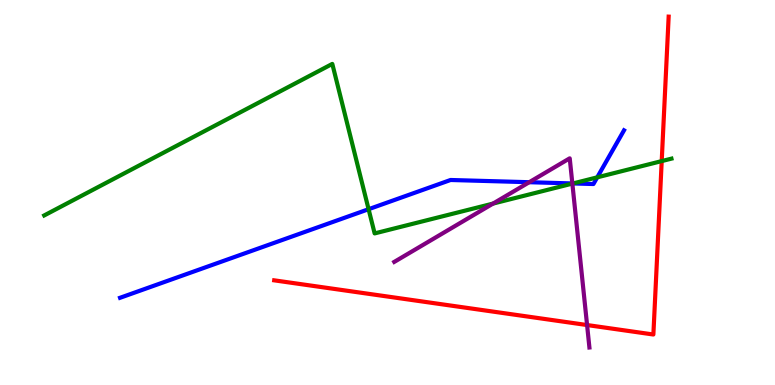[{'lines': ['blue', 'red'], 'intersections': []}, {'lines': ['green', 'red'], 'intersections': [{'x': 8.54, 'y': 5.82}]}, {'lines': ['purple', 'red'], 'intersections': [{'x': 7.58, 'y': 1.56}]}, {'lines': ['blue', 'green'], 'intersections': [{'x': 4.76, 'y': 4.57}, {'x': 7.39, 'y': 5.24}, {'x': 7.71, 'y': 5.39}]}, {'lines': ['blue', 'purple'], 'intersections': [{'x': 6.83, 'y': 5.27}, {'x': 7.39, 'y': 5.24}]}, {'lines': ['green', 'purple'], 'intersections': [{'x': 6.36, 'y': 4.71}, {'x': 7.39, 'y': 5.23}]}]